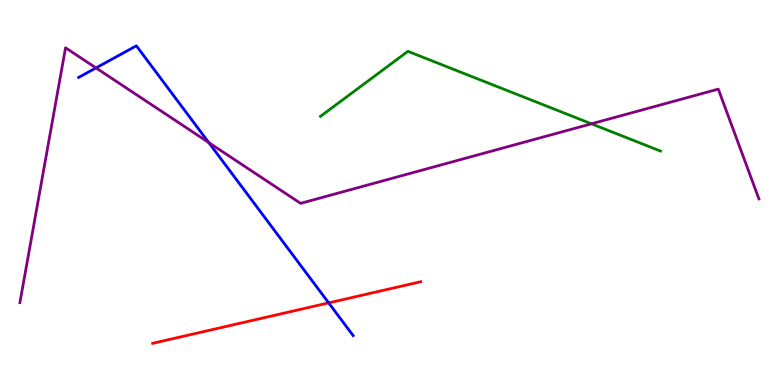[{'lines': ['blue', 'red'], 'intersections': [{'x': 4.24, 'y': 2.13}]}, {'lines': ['green', 'red'], 'intersections': []}, {'lines': ['purple', 'red'], 'intersections': []}, {'lines': ['blue', 'green'], 'intersections': []}, {'lines': ['blue', 'purple'], 'intersections': [{'x': 1.24, 'y': 8.24}, {'x': 2.69, 'y': 6.3}]}, {'lines': ['green', 'purple'], 'intersections': [{'x': 7.63, 'y': 6.78}]}]